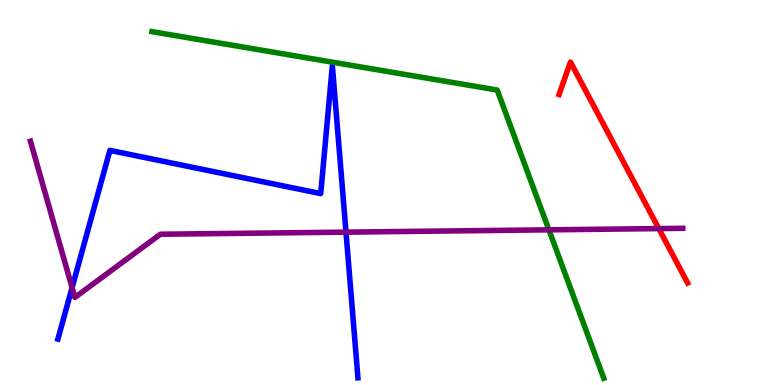[{'lines': ['blue', 'red'], 'intersections': []}, {'lines': ['green', 'red'], 'intersections': []}, {'lines': ['purple', 'red'], 'intersections': [{'x': 8.5, 'y': 4.06}]}, {'lines': ['blue', 'green'], 'intersections': []}, {'lines': ['blue', 'purple'], 'intersections': [{'x': 0.93, 'y': 2.53}, {'x': 4.46, 'y': 3.97}]}, {'lines': ['green', 'purple'], 'intersections': [{'x': 7.08, 'y': 4.03}]}]